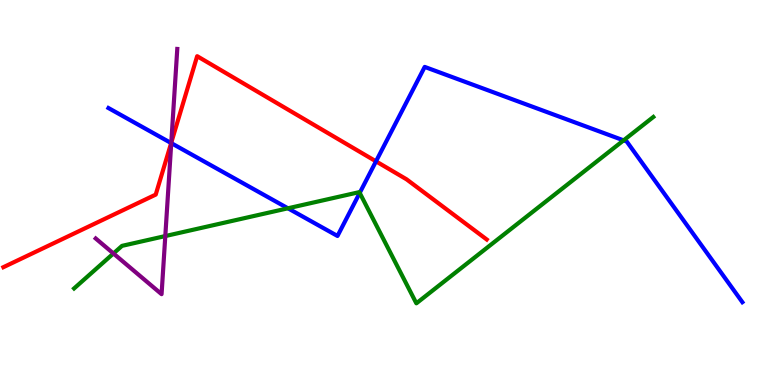[{'lines': ['blue', 'red'], 'intersections': [{'x': 2.21, 'y': 6.28}, {'x': 4.85, 'y': 5.81}]}, {'lines': ['green', 'red'], 'intersections': []}, {'lines': ['purple', 'red'], 'intersections': [{'x': 2.21, 'y': 6.3}]}, {'lines': ['blue', 'green'], 'intersections': [{'x': 3.72, 'y': 4.59}, {'x': 4.64, 'y': 4.99}, {'x': 8.05, 'y': 6.35}]}, {'lines': ['blue', 'purple'], 'intersections': [{'x': 2.21, 'y': 6.28}]}, {'lines': ['green', 'purple'], 'intersections': [{'x': 1.46, 'y': 3.42}, {'x': 2.13, 'y': 3.87}]}]